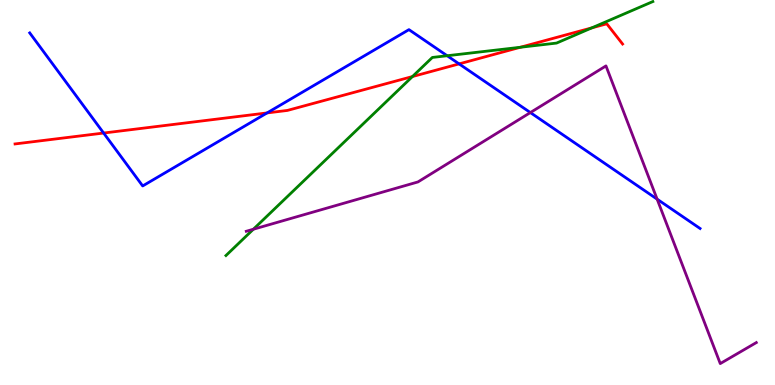[{'lines': ['blue', 'red'], 'intersections': [{'x': 1.34, 'y': 6.54}, {'x': 3.45, 'y': 7.07}, {'x': 5.92, 'y': 8.34}]}, {'lines': ['green', 'red'], 'intersections': [{'x': 5.32, 'y': 8.01}, {'x': 6.71, 'y': 8.77}, {'x': 7.64, 'y': 9.28}]}, {'lines': ['purple', 'red'], 'intersections': []}, {'lines': ['blue', 'green'], 'intersections': [{'x': 5.77, 'y': 8.55}]}, {'lines': ['blue', 'purple'], 'intersections': [{'x': 6.84, 'y': 7.08}, {'x': 8.48, 'y': 4.83}]}, {'lines': ['green', 'purple'], 'intersections': [{'x': 3.27, 'y': 4.05}]}]